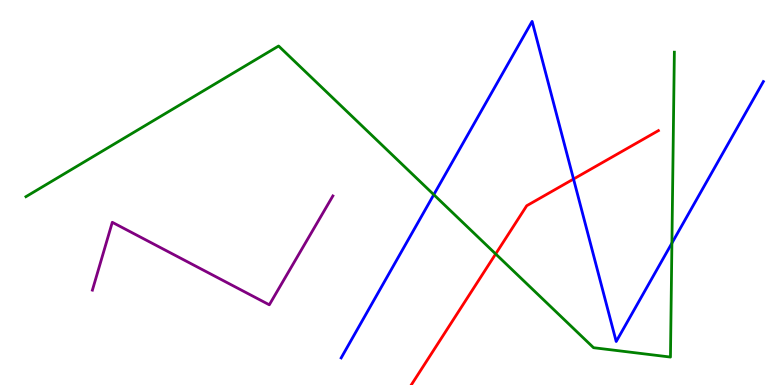[{'lines': ['blue', 'red'], 'intersections': [{'x': 7.4, 'y': 5.35}]}, {'lines': ['green', 'red'], 'intersections': [{'x': 6.4, 'y': 3.4}]}, {'lines': ['purple', 'red'], 'intersections': []}, {'lines': ['blue', 'green'], 'intersections': [{'x': 5.6, 'y': 4.94}, {'x': 8.67, 'y': 3.69}]}, {'lines': ['blue', 'purple'], 'intersections': []}, {'lines': ['green', 'purple'], 'intersections': []}]